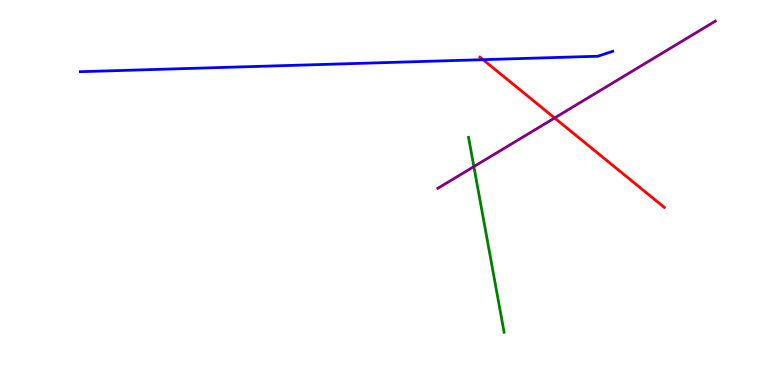[{'lines': ['blue', 'red'], 'intersections': [{'x': 6.23, 'y': 8.45}]}, {'lines': ['green', 'red'], 'intersections': []}, {'lines': ['purple', 'red'], 'intersections': [{'x': 7.16, 'y': 6.94}]}, {'lines': ['blue', 'green'], 'intersections': []}, {'lines': ['blue', 'purple'], 'intersections': []}, {'lines': ['green', 'purple'], 'intersections': [{'x': 6.11, 'y': 5.67}]}]